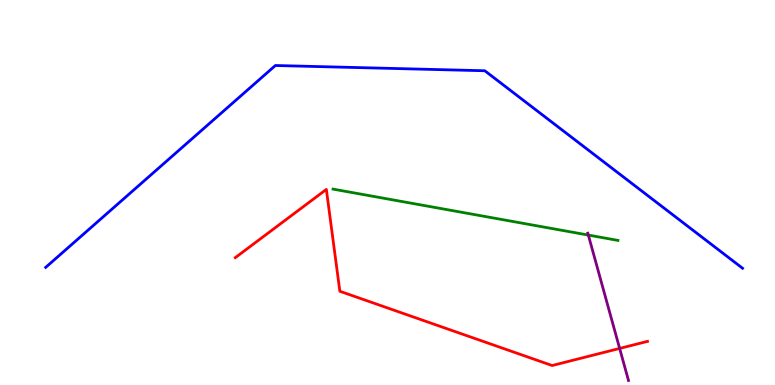[{'lines': ['blue', 'red'], 'intersections': []}, {'lines': ['green', 'red'], 'intersections': []}, {'lines': ['purple', 'red'], 'intersections': [{'x': 8.0, 'y': 0.95}]}, {'lines': ['blue', 'green'], 'intersections': []}, {'lines': ['blue', 'purple'], 'intersections': []}, {'lines': ['green', 'purple'], 'intersections': [{'x': 7.59, 'y': 3.89}]}]